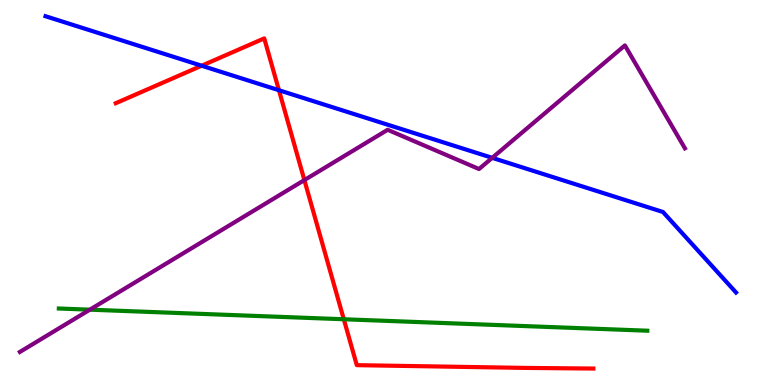[{'lines': ['blue', 'red'], 'intersections': [{'x': 2.6, 'y': 8.29}, {'x': 3.6, 'y': 7.66}]}, {'lines': ['green', 'red'], 'intersections': [{'x': 4.44, 'y': 1.71}]}, {'lines': ['purple', 'red'], 'intersections': [{'x': 3.93, 'y': 5.32}]}, {'lines': ['blue', 'green'], 'intersections': []}, {'lines': ['blue', 'purple'], 'intersections': [{'x': 6.35, 'y': 5.9}]}, {'lines': ['green', 'purple'], 'intersections': [{'x': 1.16, 'y': 1.96}]}]